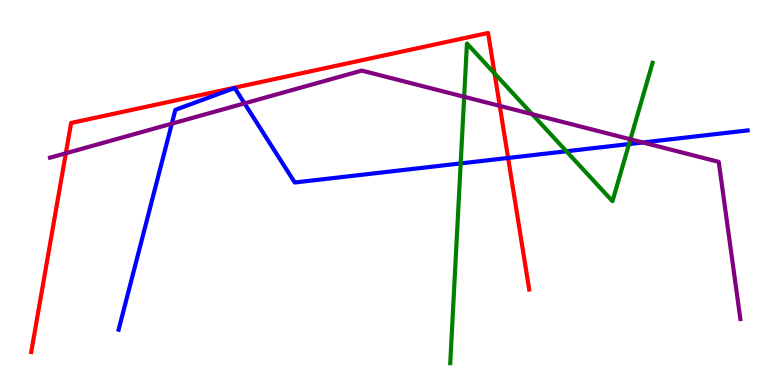[{'lines': ['blue', 'red'], 'intersections': [{'x': 6.56, 'y': 5.9}]}, {'lines': ['green', 'red'], 'intersections': [{'x': 6.38, 'y': 8.09}]}, {'lines': ['purple', 'red'], 'intersections': [{'x': 0.85, 'y': 6.02}, {'x': 6.45, 'y': 7.25}]}, {'lines': ['blue', 'green'], 'intersections': [{'x': 5.94, 'y': 5.76}, {'x': 7.31, 'y': 6.07}, {'x': 8.12, 'y': 6.26}]}, {'lines': ['blue', 'purple'], 'intersections': [{'x': 2.22, 'y': 6.79}, {'x': 3.15, 'y': 7.32}, {'x': 8.29, 'y': 6.3}]}, {'lines': ['green', 'purple'], 'intersections': [{'x': 5.99, 'y': 7.49}, {'x': 6.87, 'y': 7.03}, {'x': 8.13, 'y': 6.38}]}]